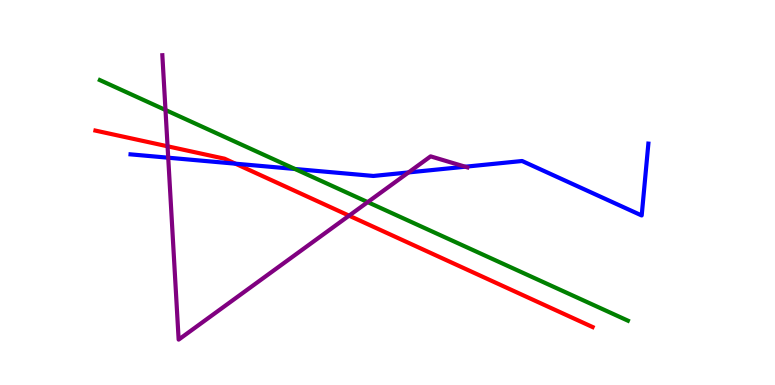[{'lines': ['blue', 'red'], 'intersections': [{'x': 3.04, 'y': 5.75}]}, {'lines': ['green', 'red'], 'intersections': []}, {'lines': ['purple', 'red'], 'intersections': [{'x': 2.16, 'y': 6.2}, {'x': 4.5, 'y': 4.4}]}, {'lines': ['blue', 'green'], 'intersections': [{'x': 3.81, 'y': 5.61}]}, {'lines': ['blue', 'purple'], 'intersections': [{'x': 2.17, 'y': 5.9}, {'x': 5.27, 'y': 5.52}, {'x': 6.0, 'y': 5.67}]}, {'lines': ['green', 'purple'], 'intersections': [{'x': 2.14, 'y': 7.14}, {'x': 4.74, 'y': 4.75}]}]